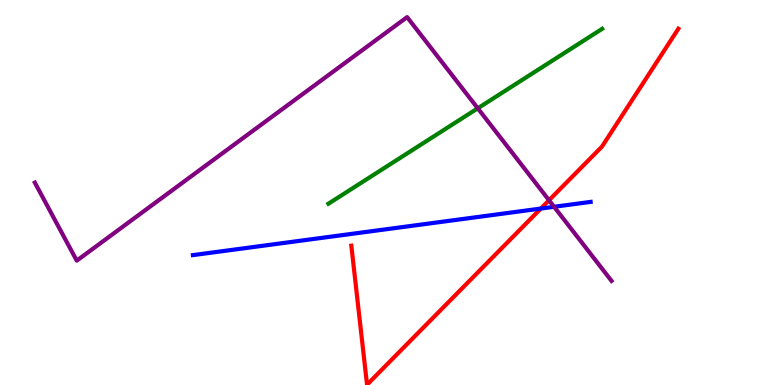[{'lines': ['blue', 'red'], 'intersections': [{'x': 6.98, 'y': 4.58}]}, {'lines': ['green', 'red'], 'intersections': []}, {'lines': ['purple', 'red'], 'intersections': [{'x': 7.08, 'y': 4.8}]}, {'lines': ['blue', 'green'], 'intersections': []}, {'lines': ['blue', 'purple'], 'intersections': [{'x': 7.15, 'y': 4.63}]}, {'lines': ['green', 'purple'], 'intersections': [{'x': 6.16, 'y': 7.19}]}]